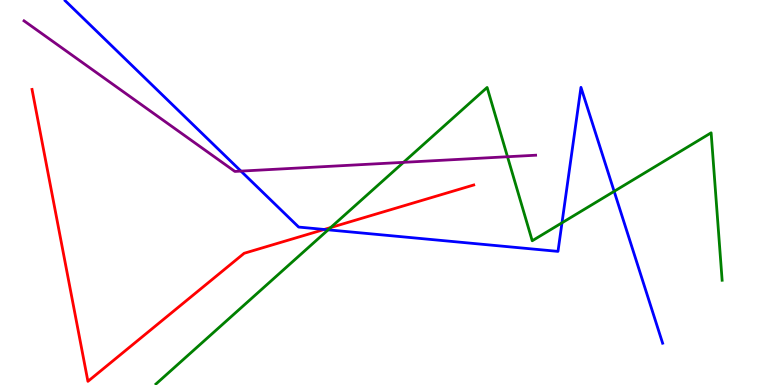[{'lines': ['blue', 'red'], 'intersections': [{'x': 4.18, 'y': 4.04}]}, {'lines': ['green', 'red'], 'intersections': [{'x': 4.27, 'y': 4.09}]}, {'lines': ['purple', 'red'], 'intersections': []}, {'lines': ['blue', 'green'], 'intersections': [{'x': 4.23, 'y': 4.03}, {'x': 7.25, 'y': 4.21}, {'x': 7.92, 'y': 5.03}]}, {'lines': ['blue', 'purple'], 'intersections': [{'x': 3.11, 'y': 5.56}]}, {'lines': ['green', 'purple'], 'intersections': [{'x': 5.21, 'y': 5.78}, {'x': 6.55, 'y': 5.93}]}]